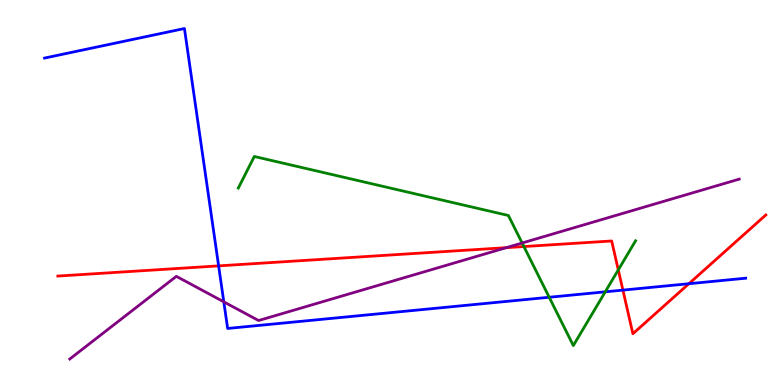[{'lines': ['blue', 'red'], 'intersections': [{'x': 2.82, 'y': 3.09}, {'x': 8.04, 'y': 2.46}, {'x': 8.89, 'y': 2.63}]}, {'lines': ['green', 'red'], 'intersections': [{'x': 6.76, 'y': 3.6}, {'x': 7.98, 'y': 2.99}]}, {'lines': ['purple', 'red'], 'intersections': [{'x': 6.53, 'y': 3.57}]}, {'lines': ['blue', 'green'], 'intersections': [{'x': 7.09, 'y': 2.28}, {'x': 7.81, 'y': 2.42}]}, {'lines': ['blue', 'purple'], 'intersections': [{'x': 2.89, 'y': 2.16}]}, {'lines': ['green', 'purple'], 'intersections': [{'x': 6.74, 'y': 3.69}]}]